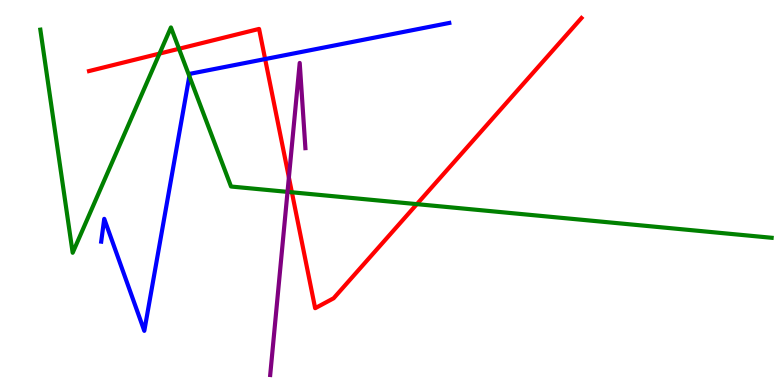[{'lines': ['blue', 'red'], 'intersections': [{'x': 3.42, 'y': 8.47}]}, {'lines': ['green', 'red'], 'intersections': [{'x': 2.06, 'y': 8.61}, {'x': 2.31, 'y': 8.73}, {'x': 3.77, 'y': 5.01}, {'x': 5.38, 'y': 4.7}]}, {'lines': ['purple', 'red'], 'intersections': [{'x': 3.73, 'y': 5.39}]}, {'lines': ['blue', 'green'], 'intersections': [{'x': 2.44, 'y': 8.02}]}, {'lines': ['blue', 'purple'], 'intersections': []}, {'lines': ['green', 'purple'], 'intersections': [{'x': 3.71, 'y': 5.02}]}]